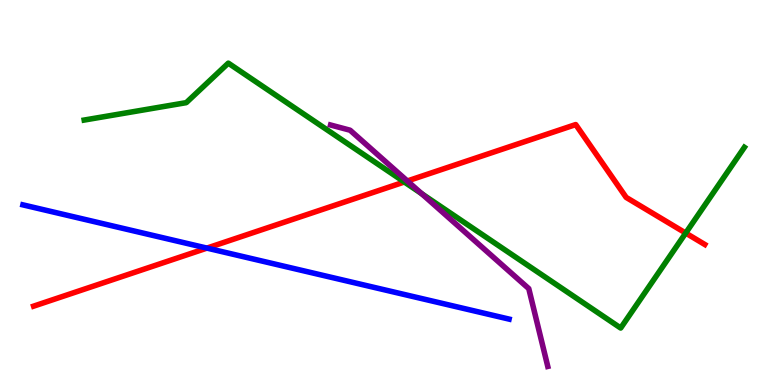[{'lines': ['blue', 'red'], 'intersections': [{'x': 2.67, 'y': 3.56}]}, {'lines': ['green', 'red'], 'intersections': [{'x': 5.22, 'y': 5.27}, {'x': 8.85, 'y': 3.95}]}, {'lines': ['purple', 'red'], 'intersections': [{'x': 5.26, 'y': 5.3}]}, {'lines': ['blue', 'green'], 'intersections': []}, {'lines': ['blue', 'purple'], 'intersections': []}, {'lines': ['green', 'purple'], 'intersections': [{'x': 5.44, 'y': 4.97}]}]